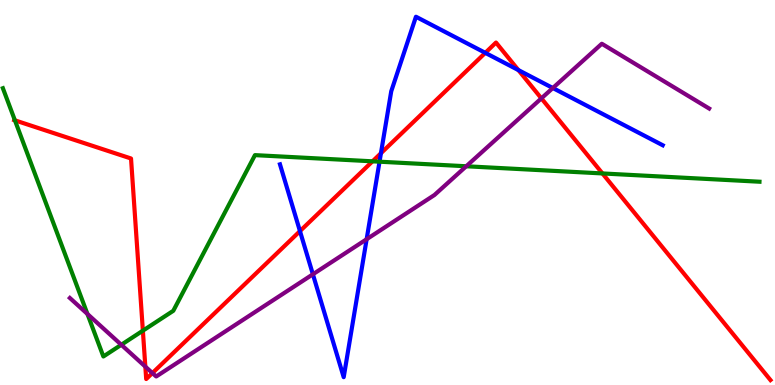[{'lines': ['blue', 'red'], 'intersections': [{'x': 3.87, 'y': 4.0}, {'x': 4.92, 'y': 6.02}, {'x': 6.26, 'y': 8.63}, {'x': 6.69, 'y': 8.18}]}, {'lines': ['green', 'red'], 'intersections': [{'x': 0.192, 'y': 6.87}, {'x': 1.84, 'y': 1.41}, {'x': 4.81, 'y': 5.81}, {'x': 7.77, 'y': 5.5}]}, {'lines': ['purple', 'red'], 'intersections': [{'x': 1.88, 'y': 0.477}, {'x': 1.97, 'y': 0.31}, {'x': 6.99, 'y': 7.45}]}, {'lines': ['blue', 'green'], 'intersections': [{'x': 4.9, 'y': 5.8}]}, {'lines': ['blue', 'purple'], 'intersections': [{'x': 4.04, 'y': 2.88}, {'x': 4.73, 'y': 3.79}, {'x': 7.13, 'y': 7.71}]}, {'lines': ['green', 'purple'], 'intersections': [{'x': 1.13, 'y': 1.84}, {'x': 1.57, 'y': 1.04}, {'x': 6.02, 'y': 5.68}]}]